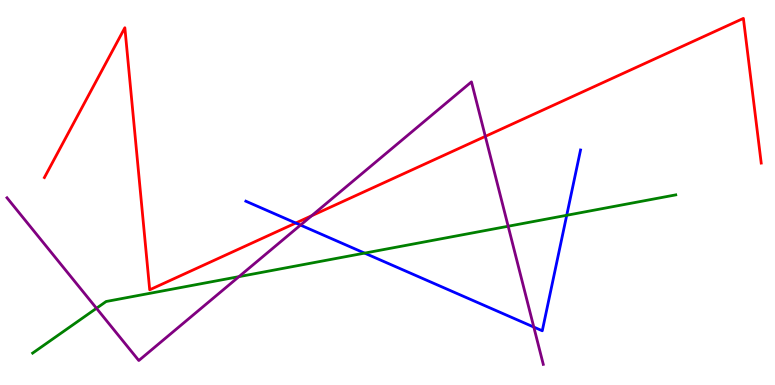[{'lines': ['blue', 'red'], 'intersections': [{'x': 3.82, 'y': 4.21}]}, {'lines': ['green', 'red'], 'intersections': []}, {'lines': ['purple', 'red'], 'intersections': [{'x': 4.02, 'y': 4.4}, {'x': 6.26, 'y': 6.46}]}, {'lines': ['blue', 'green'], 'intersections': [{'x': 4.7, 'y': 3.43}, {'x': 7.31, 'y': 4.41}]}, {'lines': ['blue', 'purple'], 'intersections': [{'x': 3.88, 'y': 4.15}, {'x': 6.89, 'y': 1.5}]}, {'lines': ['green', 'purple'], 'intersections': [{'x': 1.24, 'y': 1.99}, {'x': 3.08, 'y': 2.81}, {'x': 6.56, 'y': 4.12}]}]